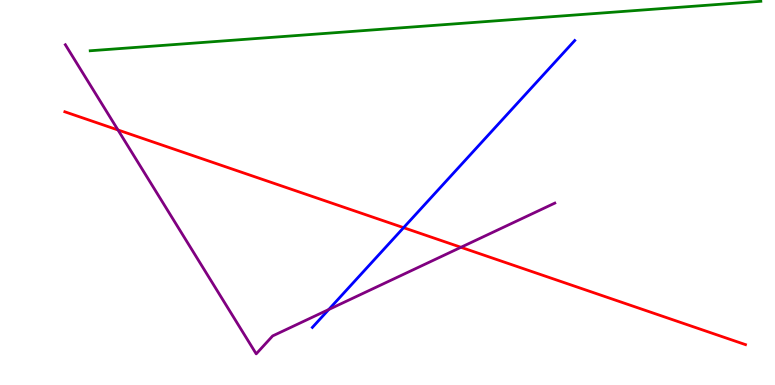[{'lines': ['blue', 'red'], 'intersections': [{'x': 5.21, 'y': 4.09}]}, {'lines': ['green', 'red'], 'intersections': []}, {'lines': ['purple', 'red'], 'intersections': [{'x': 1.52, 'y': 6.62}, {'x': 5.95, 'y': 3.58}]}, {'lines': ['blue', 'green'], 'intersections': []}, {'lines': ['blue', 'purple'], 'intersections': [{'x': 4.24, 'y': 1.96}]}, {'lines': ['green', 'purple'], 'intersections': []}]